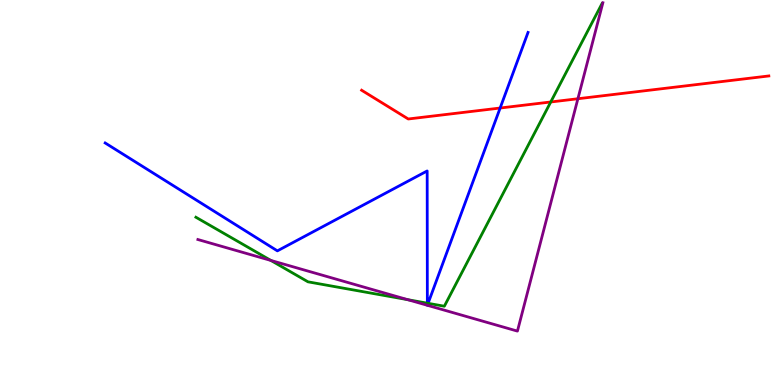[{'lines': ['blue', 'red'], 'intersections': [{'x': 6.45, 'y': 7.19}]}, {'lines': ['green', 'red'], 'intersections': [{'x': 7.11, 'y': 7.35}]}, {'lines': ['purple', 'red'], 'intersections': [{'x': 7.46, 'y': 7.44}]}, {'lines': ['blue', 'green'], 'intersections': [{'x': 5.51, 'y': 2.13}, {'x': 5.52, 'y': 2.12}]}, {'lines': ['blue', 'purple'], 'intersections': [{'x': 5.51, 'y': 2.07}, {'x': 5.51, 'y': 2.07}]}, {'lines': ['green', 'purple'], 'intersections': [{'x': 3.5, 'y': 3.24}, {'x': 5.26, 'y': 2.22}]}]